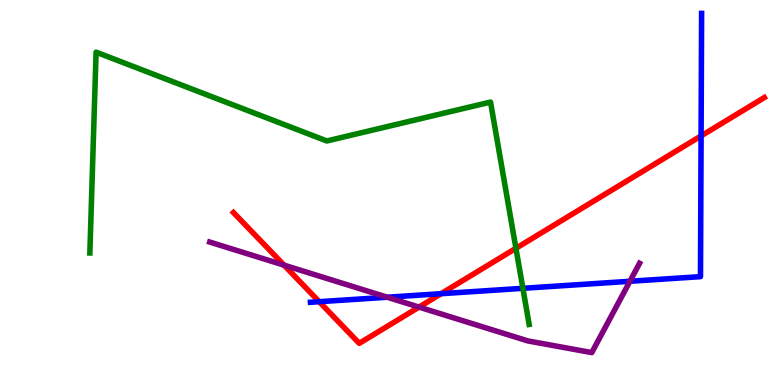[{'lines': ['blue', 'red'], 'intersections': [{'x': 4.12, 'y': 2.16}, {'x': 5.69, 'y': 2.37}, {'x': 9.05, 'y': 6.47}]}, {'lines': ['green', 'red'], 'intersections': [{'x': 6.66, 'y': 3.55}]}, {'lines': ['purple', 'red'], 'intersections': [{'x': 3.67, 'y': 3.11}, {'x': 5.41, 'y': 2.02}]}, {'lines': ['blue', 'green'], 'intersections': [{'x': 6.75, 'y': 2.51}]}, {'lines': ['blue', 'purple'], 'intersections': [{'x': 5.0, 'y': 2.28}, {'x': 8.13, 'y': 2.69}]}, {'lines': ['green', 'purple'], 'intersections': []}]